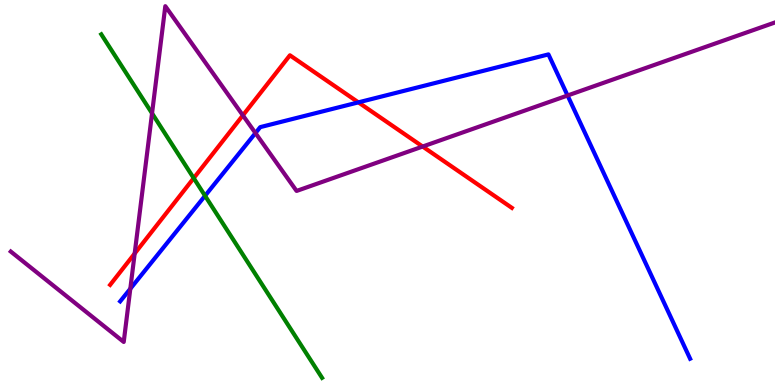[{'lines': ['blue', 'red'], 'intersections': [{'x': 4.62, 'y': 7.34}]}, {'lines': ['green', 'red'], 'intersections': [{'x': 2.5, 'y': 5.37}]}, {'lines': ['purple', 'red'], 'intersections': [{'x': 1.74, 'y': 3.41}, {'x': 3.13, 'y': 7.0}, {'x': 5.45, 'y': 6.19}]}, {'lines': ['blue', 'green'], 'intersections': [{'x': 2.65, 'y': 4.91}]}, {'lines': ['blue', 'purple'], 'intersections': [{'x': 1.68, 'y': 2.5}, {'x': 3.3, 'y': 6.54}, {'x': 7.32, 'y': 7.52}]}, {'lines': ['green', 'purple'], 'intersections': [{'x': 1.96, 'y': 7.06}]}]